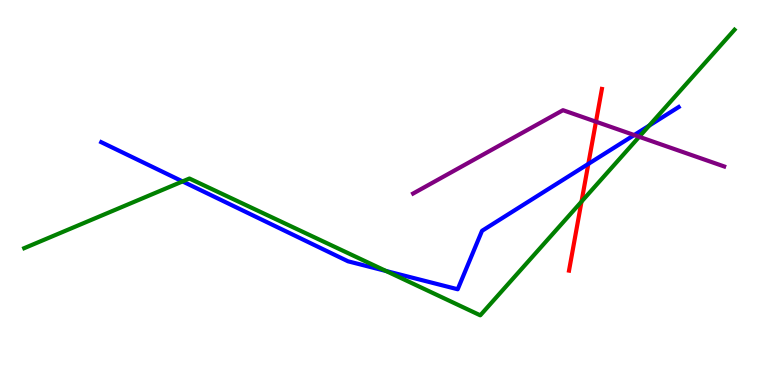[{'lines': ['blue', 'red'], 'intersections': [{'x': 7.59, 'y': 5.74}]}, {'lines': ['green', 'red'], 'intersections': [{'x': 7.5, 'y': 4.76}]}, {'lines': ['purple', 'red'], 'intersections': [{'x': 7.69, 'y': 6.84}]}, {'lines': ['blue', 'green'], 'intersections': [{'x': 2.36, 'y': 5.29}, {'x': 4.98, 'y': 2.96}, {'x': 8.38, 'y': 6.74}]}, {'lines': ['blue', 'purple'], 'intersections': [{'x': 8.18, 'y': 6.49}]}, {'lines': ['green', 'purple'], 'intersections': [{'x': 8.25, 'y': 6.45}]}]